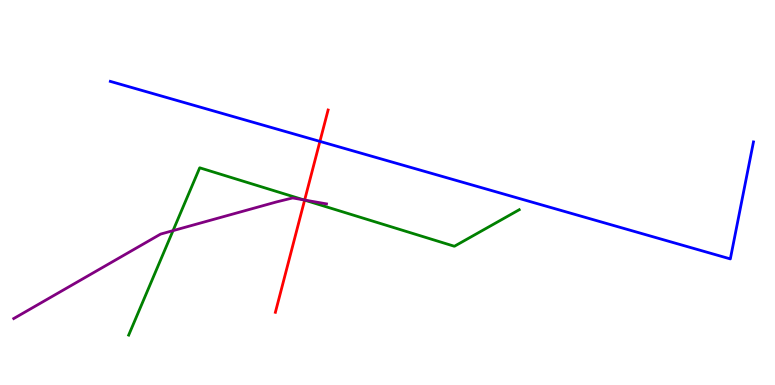[{'lines': ['blue', 'red'], 'intersections': [{'x': 4.13, 'y': 6.33}]}, {'lines': ['green', 'red'], 'intersections': [{'x': 3.93, 'y': 4.8}]}, {'lines': ['purple', 'red'], 'intersections': [{'x': 3.93, 'y': 4.8}]}, {'lines': ['blue', 'green'], 'intersections': []}, {'lines': ['blue', 'purple'], 'intersections': []}, {'lines': ['green', 'purple'], 'intersections': [{'x': 2.23, 'y': 4.01}, {'x': 3.92, 'y': 4.81}]}]